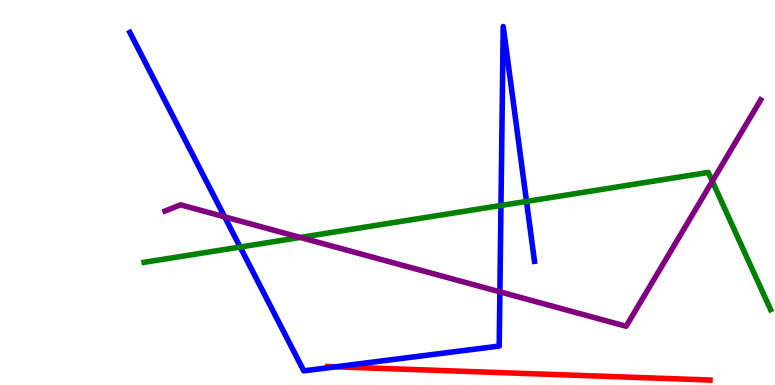[{'lines': ['blue', 'red'], 'intersections': [{'x': 4.33, 'y': 0.473}]}, {'lines': ['green', 'red'], 'intersections': []}, {'lines': ['purple', 'red'], 'intersections': []}, {'lines': ['blue', 'green'], 'intersections': [{'x': 3.1, 'y': 3.58}, {'x': 6.46, 'y': 4.66}, {'x': 6.79, 'y': 4.77}]}, {'lines': ['blue', 'purple'], 'intersections': [{'x': 2.9, 'y': 4.37}, {'x': 6.45, 'y': 2.42}]}, {'lines': ['green', 'purple'], 'intersections': [{'x': 3.87, 'y': 3.83}, {'x': 9.19, 'y': 5.29}]}]